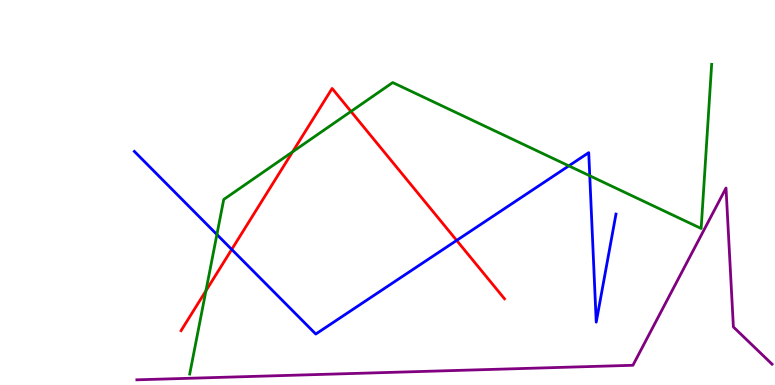[{'lines': ['blue', 'red'], 'intersections': [{'x': 2.99, 'y': 3.52}, {'x': 5.89, 'y': 3.76}]}, {'lines': ['green', 'red'], 'intersections': [{'x': 2.66, 'y': 2.45}, {'x': 3.78, 'y': 6.06}, {'x': 4.53, 'y': 7.11}]}, {'lines': ['purple', 'red'], 'intersections': []}, {'lines': ['blue', 'green'], 'intersections': [{'x': 2.8, 'y': 3.91}, {'x': 7.34, 'y': 5.69}, {'x': 7.61, 'y': 5.43}]}, {'lines': ['blue', 'purple'], 'intersections': []}, {'lines': ['green', 'purple'], 'intersections': []}]